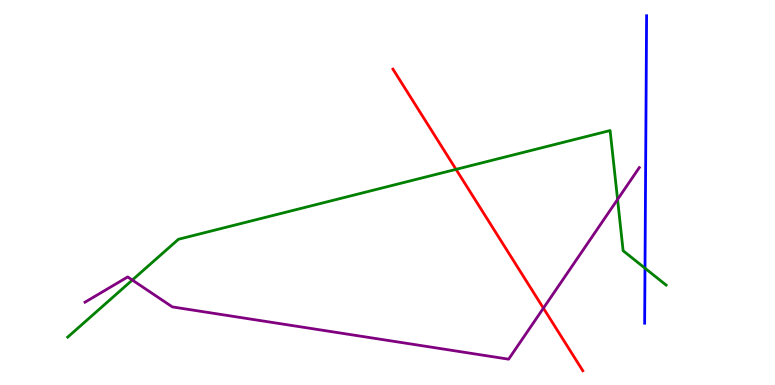[{'lines': ['blue', 'red'], 'intersections': []}, {'lines': ['green', 'red'], 'intersections': [{'x': 5.88, 'y': 5.6}]}, {'lines': ['purple', 'red'], 'intersections': [{'x': 7.01, 'y': 2.0}]}, {'lines': ['blue', 'green'], 'intersections': [{'x': 8.32, 'y': 3.03}]}, {'lines': ['blue', 'purple'], 'intersections': []}, {'lines': ['green', 'purple'], 'intersections': [{'x': 1.71, 'y': 2.73}, {'x': 7.97, 'y': 4.82}]}]